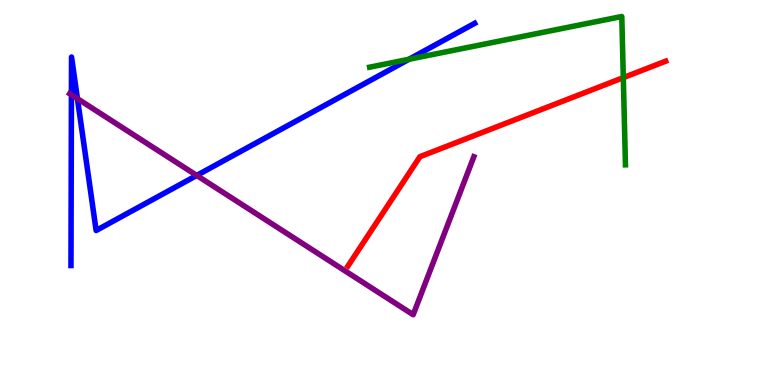[{'lines': ['blue', 'red'], 'intersections': []}, {'lines': ['green', 'red'], 'intersections': [{'x': 8.04, 'y': 7.98}]}, {'lines': ['purple', 'red'], 'intersections': []}, {'lines': ['blue', 'green'], 'intersections': [{'x': 5.28, 'y': 8.46}]}, {'lines': ['blue', 'purple'], 'intersections': [{'x': 0.922, 'y': 7.54}, {'x': 0.999, 'y': 7.44}, {'x': 2.54, 'y': 5.44}]}, {'lines': ['green', 'purple'], 'intersections': []}]